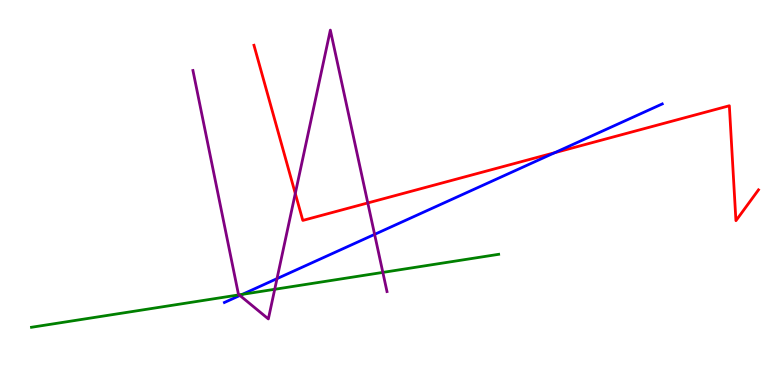[{'lines': ['blue', 'red'], 'intersections': [{'x': 7.16, 'y': 6.03}]}, {'lines': ['green', 'red'], 'intersections': []}, {'lines': ['purple', 'red'], 'intersections': [{'x': 3.81, 'y': 4.97}, {'x': 4.75, 'y': 4.73}]}, {'lines': ['blue', 'green'], 'intersections': [{'x': 3.13, 'y': 2.35}]}, {'lines': ['blue', 'purple'], 'intersections': [{'x': 3.1, 'y': 2.33}, {'x': 3.57, 'y': 2.76}, {'x': 4.83, 'y': 3.91}]}, {'lines': ['green', 'purple'], 'intersections': [{'x': 3.09, 'y': 2.34}, {'x': 3.54, 'y': 2.49}, {'x': 4.94, 'y': 2.92}]}]